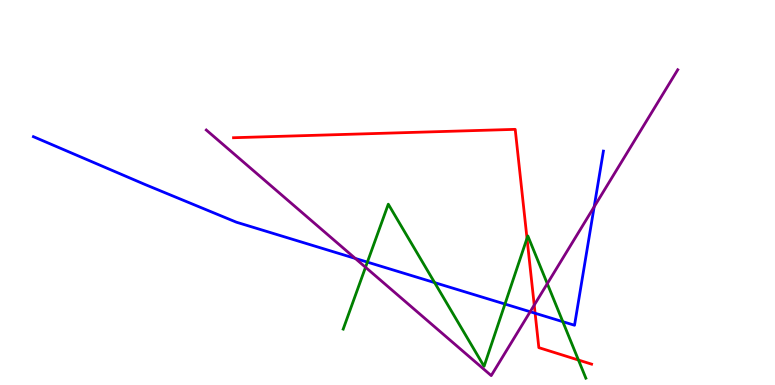[{'lines': ['blue', 'red'], 'intersections': [{'x': 6.9, 'y': 1.86}]}, {'lines': ['green', 'red'], 'intersections': [{'x': 6.8, 'y': 3.81}, {'x': 7.46, 'y': 0.648}]}, {'lines': ['purple', 'red'], 'intersections': [{'x': 6.89, 'y': 2.08}]}, {'lines': ['blue', 'green'], 'intersections': [{'x': 4.74, 'y': 3.19}, {'x': 5.61, 'y': 2.66}, {'x': 6.52, 'y': 2.1}, {'x': 7.26, 'y': 1.64}]}, {'lines': ['blue', 'purple'], 'intersections': [{'x': 4.58, 'y': 3.29}, {'x': 6.84, 'y': 1.9}, {'x': 7.67, 'y': 4.63}]}, {'lines': ['green', 'purple'], 'intersections': [{'x': 4.72, 'y': 3.06}, {'x': 7.06, 'y': 2.63}]}]